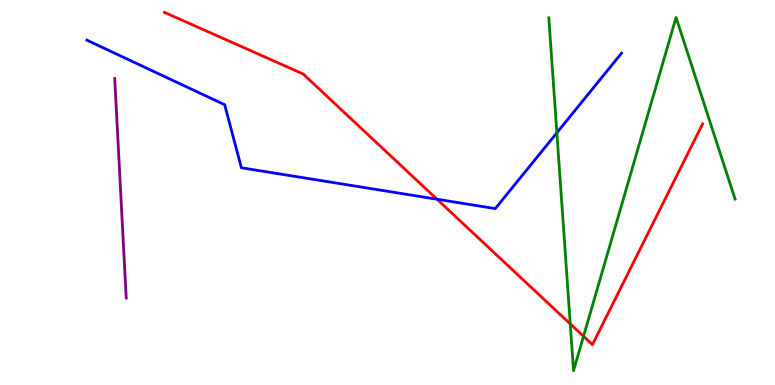[{'lines': ['blue', 'red'], 'intersections': [{'x': 5.64, 'y': 4.83}]}, {'lines': ['green', 'red'], 'intersections': [{'x': 7.36, 'y': 1.59}, {'x': 7.53, 'y': 1.26}]}, {'lines': ['purple', 'red'], 'intersections': []}, {'lines': ['blue', 'green'], 'intersections': [{'x': 7.19, 'y': 6.55}]}, {'lines': ['blue', 'purple'], 'intersections': []}, {'lines': ['green', 'purple'], 'intersections': []}]